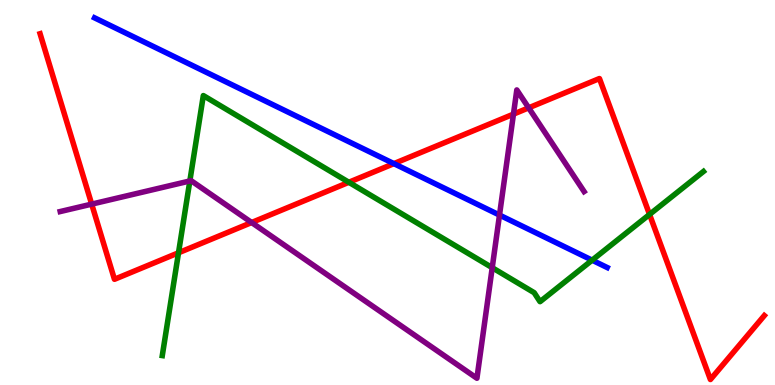[{'lines': ['blue', 'red'], 'intersections': [{'x': 5.08, 'y': 5.75}]}, {'lines': ['green', 'red'], 'intersections': [{'x': 2.3, 'y': 3.43}, {'x': 4.5, 'y': 5.27}, {'x': 8.38, 'y': 4.43}]}, {'lines': ['purple', 'red'], 'intersections': [{'x': 1.18, 'y': 4.7}, {'x': 3.25, 'y': 4.22}, {'x': 6.63, 'y': 7.04}, {'x': 6.82, 'y': 7.2}]}, {'lines': ['blue', 'green'], 'intersections': [{'x': 7.64, 'y': 3.24}]}, {'lines': ['blue', 'purple'], 'intersections': [{'x': 6.45, 'y': 4.41}]}, {'lines': ['green', 'purple'], 'intersections': [{'x': 2.45, 'y': 5.3}, {'x': 6.35, 'y': 3.05}]}]